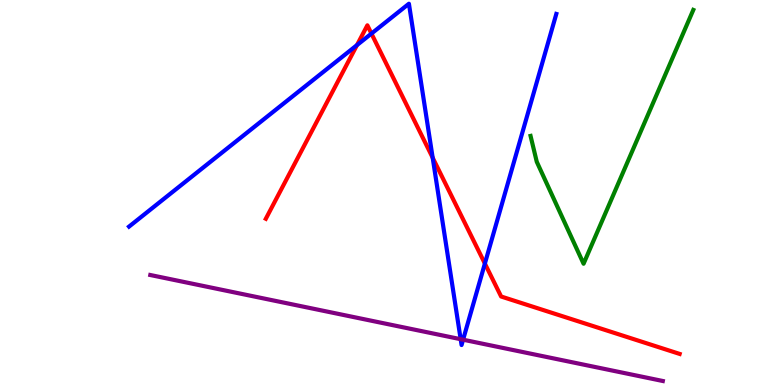[{'lines': ['blue', 'red'], 'intersections': [{'x': 4.61, 'y': 8.83}, {'x': 4.79, 'y': 9.13}, {'x': 5.58, 'y': 5.9}, {'x': 6.26, 'y': 3.15}]}, {'lines': ['green', 'red'], 'intersections': []}, {'lines': ['purple', 'red'], 'intersections': []}, {'lines': ['blue', 'green'], 'intersections': []}, {'lines': ['blue', 'purple'], 'intersections': [{'x': 5.94, 'y': 1.19}, {'x': 5.98, 'y': 1.18}]}, {'lines': ['green', 'purple'], 'intersections': []}]